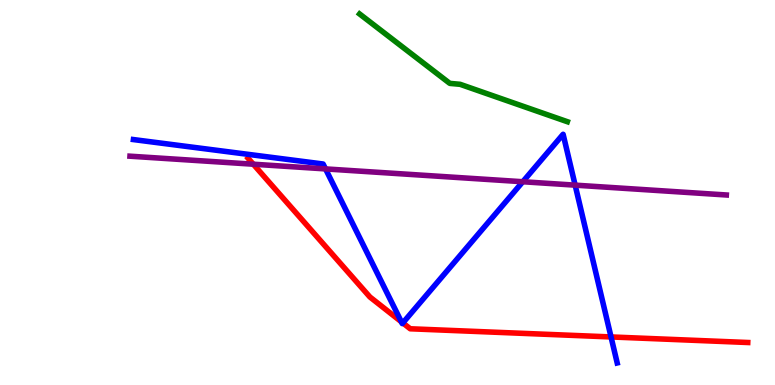[{'lines': ['blue', 'red'], 'intersections': [{'x': 5.18, 'y': 1.64}, {'x': 5.2, 'y': 1.61}, {'x': 7.88, 'y': 1.25}]}, {'lines': ['green', 'red'], 'intersections': []}, {'lines': ['purple', 'red'], 'intersections': [{'x': 3.27, 'y': 5.73}]}, {'lines': ['blue', 'green'], 'intersections': []}, {'lines': ['blue', 'purple'], 'intersections': [{'x': 4.2, 'y': 5.61}, {'x': 6.75, 'y': 5.28}, {'x': 7.42, 'y': 5.19}]}, {'lines': ['green', 'purple'], 'intersections': []}]